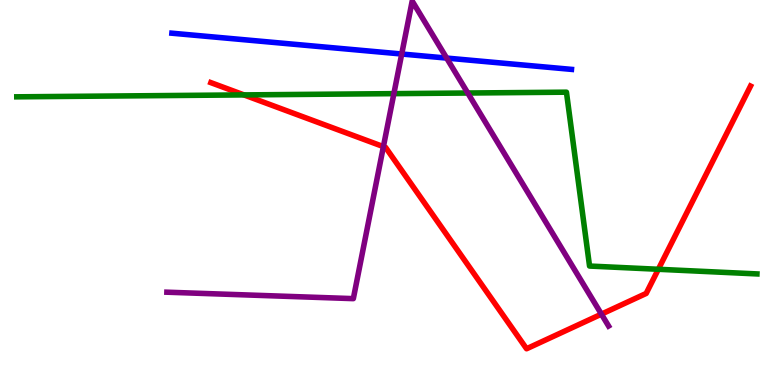[{'lines': ['blue', 'red'], 'intersections': []}, {'lines': ['green', 'red'], 'intersections': [{'x': 3.15, 'y': 7.53}, {'x': 8.49, 'y': 3.01}]}, {'lines': ['purple', 'red'], 'intersections': [{'x': 4.95, 'y': 6.19}, {'x': 7.76, 'y': 1.84}]}, {'lines': ['blue', 'green'], 'intersections': []}, {'lines': ['blue', 'purple'], 'intersections': [{'x': 5.18, 'y': 8.6}, {'x': 5.76, 'y': 8.49}]}, {'lines': ['green', 'purple'], 'intersections': [{'x': 5.08, 'y': 7.57}, {'x': 6.04, 'y': 7.58}]}]